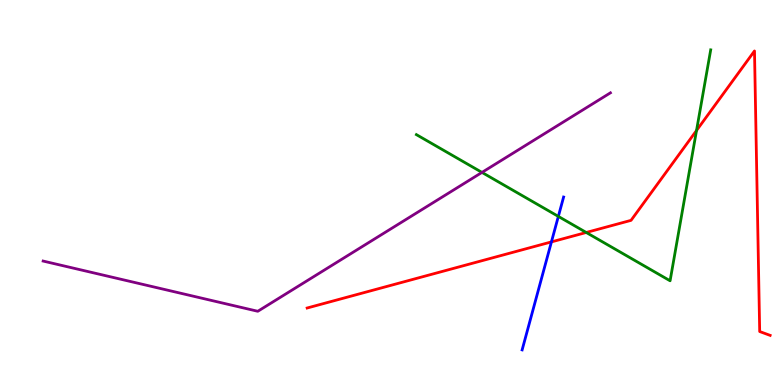[{'lines': ['blue', 'red'], 'intersections': [{'x': 7.12, 'y': 3.72}]}, {'lines': ['green', 'red'], 'intersections': [{'x': 7.56, 'y': 3.96}, {'x': 8.99, 'y': 6.61}]}, {'lines': ['purple', 'red'], 'intersections': []}, {'lines': ['blue', 'green'], 'intersections': [{'x': 7.2, 'y': 4.38}]}, {'lines': ['blue', 'purple'], 'intersections': []}, {'lines': ['green', 'purple'], 'intersections': [{'x': 6.22, 'y': 5.52}]}]